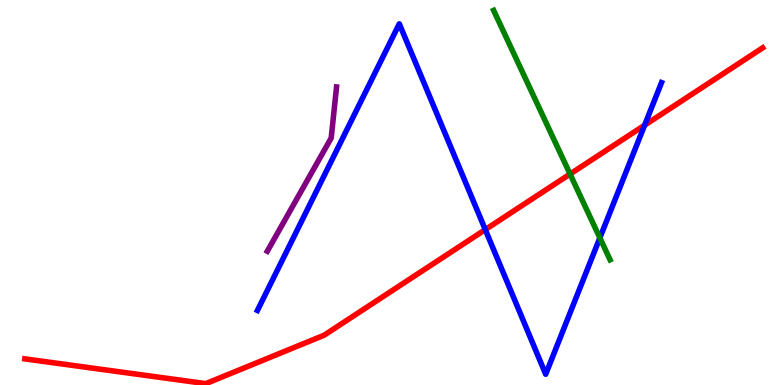[{'lines': ['blue', 'red'], 'intersections': [{'x': 6.26, 'y': 4.04}, {'x': 8.32, 'y': 6.75}]}, {'lines': ['green', 'red'], 'intersections': [{'x': 7.36, 'y': 5.48}]}, {'lines': ['purple', 'red'], 'intersections': []}, {'lines': ['blue', 'green'], 'intersections': [{'x': 7.74, 'y': 3.82}]}, {'lines': ['blue', 'purple'], 'intersections': []}, {'lines': ['green', 'purple'], 'intersections': []}]